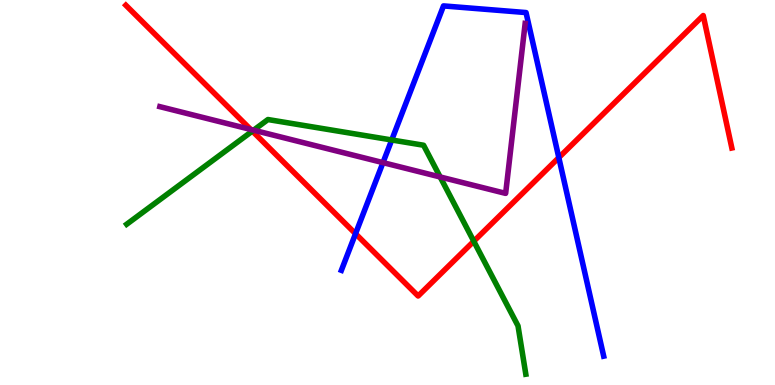[{'lines': ['blue', 'red'], 'intersections': [{'x': 4.59, 'y': 3.93}, {'x': 7.21, 'y': 5.91}]}, {'lines': ['green', 'red'], 'intersections': [{'x': 3.26, 'y': 6.59}, {'x': 6.11, 'y': 3.73}]}, {'lines': ['purple', 'red'], 'intersections': [{'x': 3.23, 'y': 6.64}]}, {'lines': ['blue', 'green'], 'intersections': [{'x': 5.05, 'y': 6.36}]}, {'lines': ['blue', 'purple'], 'intersections': [{'x': 4.94, 'y': 5.78}]}, {'lines': ['green', 'purple'], 'intersections': [{'x': 3.27, 'y': 6.62}, {'x': 5.68, 'y': 5.4}]}]